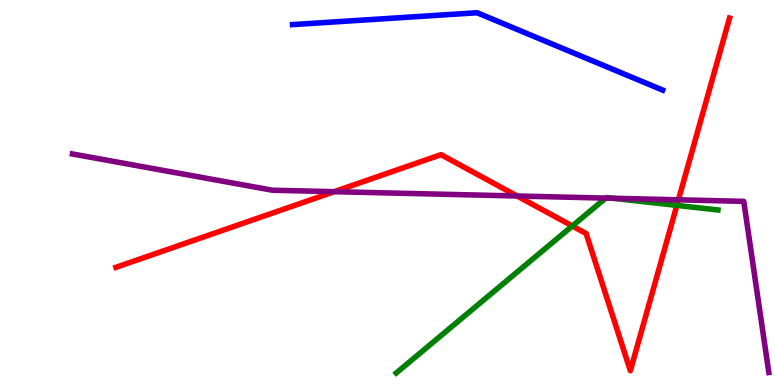[{'lines': ['blue', 'red'], 'intersections': []}, {'lines': ['green', 'red'], 'intersections': [{'x': 7.38, 'y': 4.13}, {'x': 8.73, 'y': 4.67}]}, {'lines': ['purple', 'red'], 'intersections': [{'x': 4.31, 'y': 5.02}, {'x': 6.67, 'y': 4.91}, {'x': 8.75, 'y': 4.81}]}, {'lines': ['blue', 'green'], 'intersections': []}, {'lines': ['blue', 'purple'], 'intersections': []}, {'lines': ['green', 'purple'], 'intersections': [{'x': 7.82, 'y': 4.85}, {'x': 7.91, 'y': 4.85}]}]